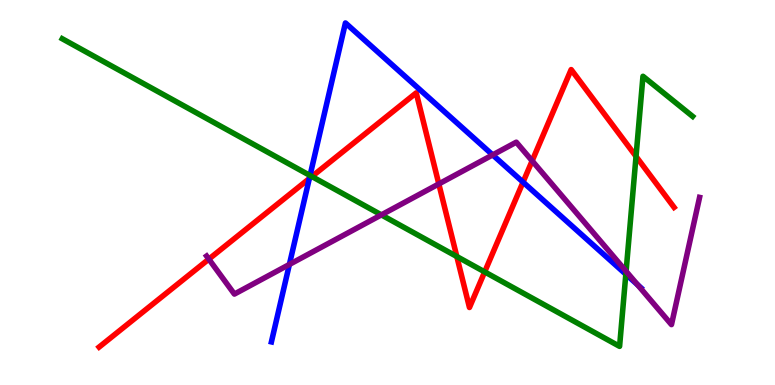[{'lines': ['blue', 'red'], 'intersections': [{'x': 3.99, 'y': 5.36}, {'x': 6.75, 'y': 5.27}]}, {'lines': ['green', 'red'], 'intersections': [{'x': 4.02, 'y': 5.41}, {'x': 5.89, 'y': 3.34}, {'x': 6.25, 'y': 2.94}, {'x': 8.21, 'y': 5.94}]}, {'lines': ['purple', 'red'], 'intersections': [{'x': 2.69, 'y': 3.27}, {'x': 5.66, 'y': 5.22}, {'x': 6.87, 'y': 5.82}]}, {'lines': ['blue', 'green'], 'intersections': [{'x': 4.0, 'y': 5.44}, {'x': 8.08, 'y': 2.88}]}, {'lines': ['blue', 'purple'], 'intersections': [{'x': 3.73, 'y': 3.13}, {'x': 6.36, 'y': 5.98}, {'x': 8.23, 'y': 2.6}]}, {'lines': ['green', 'purple'], 'intersections': [{'x': 4.92, 'y': 4.42}, {'x': 8.08, 'y': 2.95}]}]